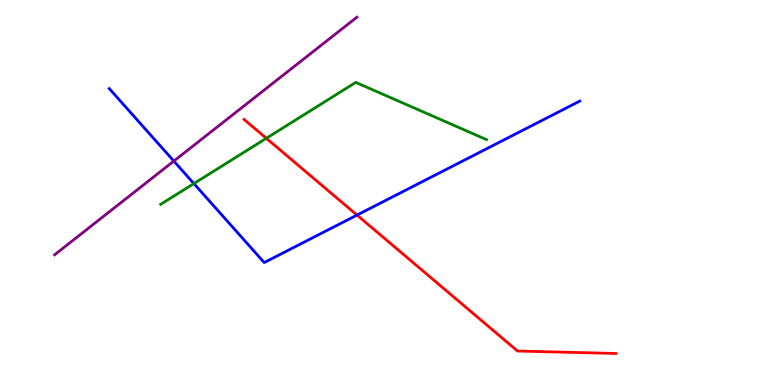[{'lines': ['blue', 'red'], 'intersections': [{'x': 4.61, 'y': 4.41}]}, {'lines': ['green', 'red'], 'intersections': [{'x': 3.44, 'y': 6.41}]}, {'lines': ['purple', 'red'], 'intersections': []}, {'lines': ['blue', 'green'], 'intersections': [{'x': 2.5, 'y': 5.23}]}, {'lines': ['blue', 'purple'], 'intersections': [{'x': 2.24, 'y': 5.82}]}, {'lines': ['green', 'purple'], 'intersections': []}]